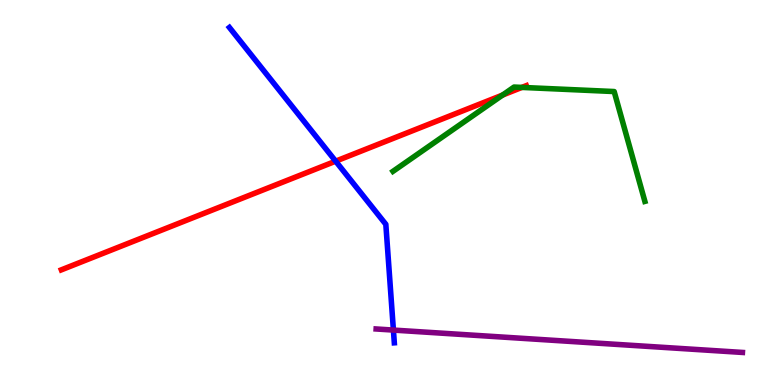[{'lines': ['blue', 'red'], 'intersections': [{'x': 4.33, 'y': 5.81}]}, {'lines': ['green', 'red'], 'intersections': [{'x': 6.49, 'y': 7.53}, {'x': 6.73, 'y': 7.73}]}, {'lines': ['purple', 'red'], 'intersections': []}, {'lines': ['blue', 'green'], 'intersections': []}, {'lines': ['blue', 'purple'], 'intersections': [{'x': 5.08, 'y': 1.43}]}, {'lines': ['green', 'purple'], 'intersections': []}]